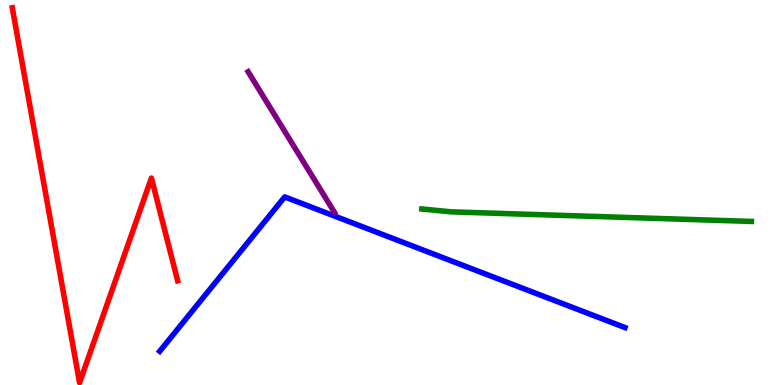[{'lines': ['blue', 'red'], 'intersections': []}, {'lines': ['green', 'red'], 'intersections': []}, {'lines': ['purple', 'red'], 'intersections': []}, {'lines': ['blue', 'green'], 'intersections': []}, {'lines': ['blue', 'purple'], 'intersections': []}, {'lines': ['green', 'purple'], 'intersections': []}]